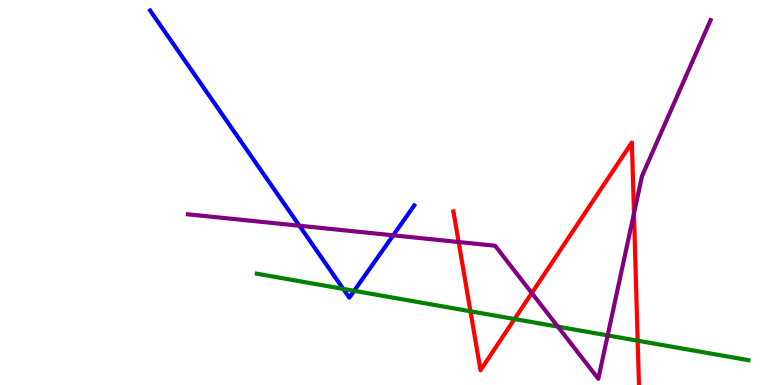[{'lines': ['blue', 'red'], 'intersections': []}, {'lines': ['green', 'red'], 'intersections': [{'x': 6.07, 'y': 1.91}, {'x': 6.64, 'y': 1.71}, {'x': 8.23, 'y': 1.15}]}, {'lines': ['purple', 'red'], 'intersections': [{'x': 5.92, 'y': 3.71}, {'x': 6.86, 'y': 2.39}, {'x': 8.18, 'y': 4.46}]}, {'lines': ['blue', 'green'], 'intersections': [{'x': 4.43, 'y': 2.5}, {'x': 4.57, 'y': 2.45}]}, {'lines': ['blue', 'purple'], 'intersections': [{'x': 3.86, 'y': 4.14}, {'x': 5.07, 'y': 3.89}]}, {'lines': ['green', 'purple'], 'intersections': [{'x': 7.2, 'y': 1.52}, {'x': 7.84, 'y': 1.29}]}]